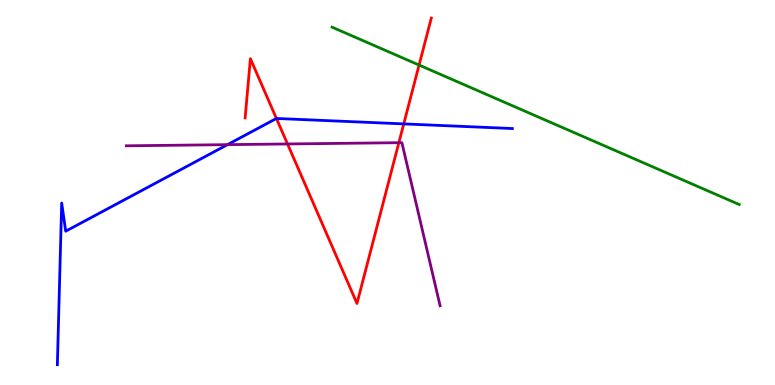[{'lines': ['blue', 'red'], 'intersections': [{'x': 3.57, 'y': 6.92}, {'x': 5.21, 'y': 6.78}]}, {'lines': ['green', 'red'], 'intersections': [{'x': 5.41, 'y': 8.31}]}, {'lines': ['purple', 'red'], 'intersections': [{'x': 3.71, 'y': 6.26}, {'x': 5.15, 'y': 6.29}]}, {'lines': ['blue', 'green'], 'intersections': []}, {'lines': ['blue', 'purple'], 'intersections': [{'x': 2.94, 'y': 6.24}]}, {'lines': ['green', 'purple'], 'intersections': []}]